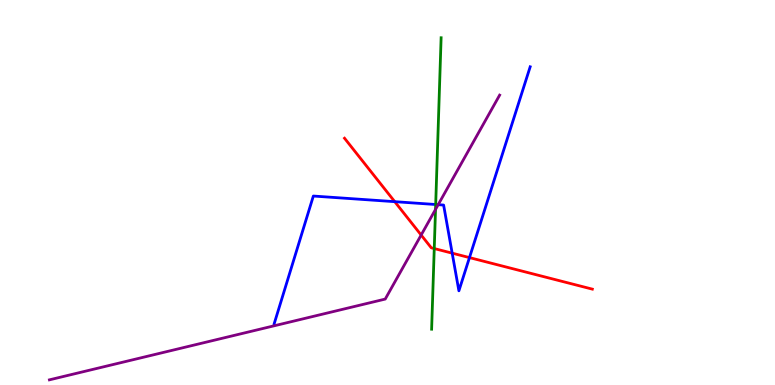[{'lines': ['blue', 'red'], 'intersections': [{'x': 5.09, 'y': 4.76}, {'x': 5.83, 'y': 3.42}, {'x': 6.06, 'y': 3.31}]}, {'lines': ['green', 'red'], 'intersections': [{'x': 5.6, 'y': 3.54}]}, {'lines': ['purple', 'red'], 'intersections': [{'x': 5.43, 'y': 3.9}]}, {'lines': ['blue', 'green'], 'intersections': [{'x': 5.62, 'y': 4.69}]}, {'lines': ['blue', 'purple'], 'intersections': [{'x': 5.65, 'y': 4.68}]}, {'lines': ['green', 'purple'], 'intersections': [{'x': 5.62, 'y': 4.56}]}]